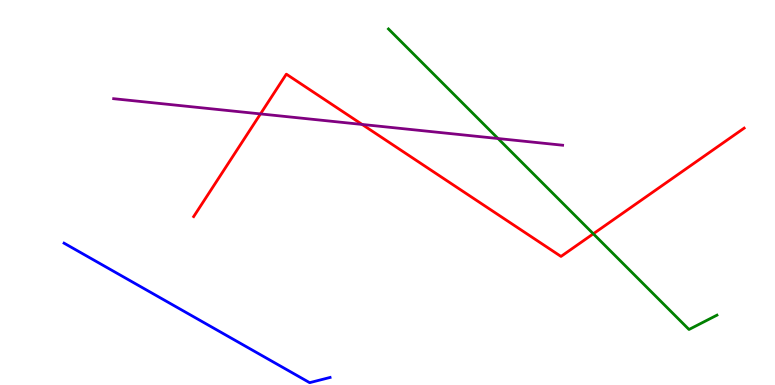[{'lines': ['blue', 'red'], 'intersections': []}, {'lines': ['green', 'red'], 'intersections': [{'x': 7.66, 'y': 3.93}]}, {'lines': ['purple', 'red'], 'intersections': [{'x': 3.36, 'y': 7.04}, {'x': 4.67, 'y': 6.77}]}, {'lines': ['blue', 'green'], 'intersections': []}, {'lines': ['blue', 'purple'], 'intersections': []}, {'lines': ['green', 'purple'], 'intersections': [{'x': 6.43, 'y': 6.4}]}]